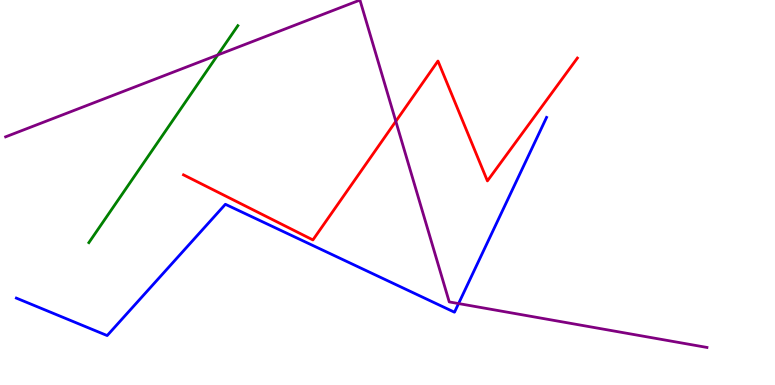[{'lines': ['blue', 'red'], 'intersections': []}, {'lines': ['green', 'red'], 'intersections': []}, {'lines': ['purple', 'red'], 'intersections': [{'x': 5.11, 'y': 6.85}]}, {'lines': ['blue', 'green'], 'intersections': []}, {'lines': ['blue', 'purple'], 'intersections': [{'x': 5.92, 'y': 2.12}]}, {'lines': ['green', 'purple'], 'intersections': [{'x': 2.81, 'y': 8.57}]}]